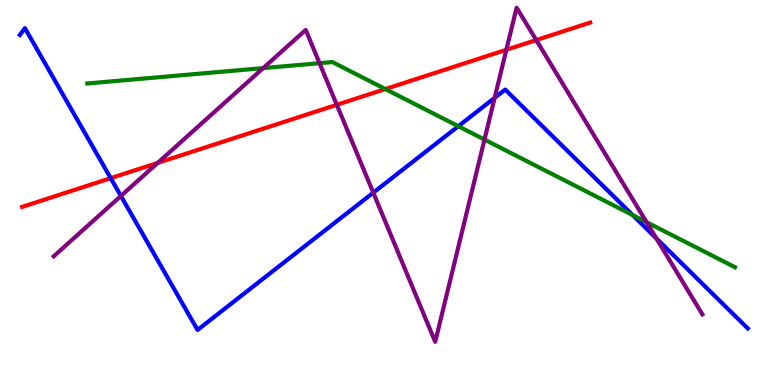[{'lines': ['blue', 'red'], 'intersections': [{'x': 1.43, 'y': 5.37}]}, {'lines': ['green', 'red'], 'intersections': [{'x': 4.97, 'y': 7.69}]}, {'lines': ['purple', 'red'], 'intersections': [{'x': 2.03, 'y': 5.77}, {'x': 4.35, 'y': 7.28}, {'x': 6.53, 'y': 8.71}, {'x': 6.92, 'y': 8.96}]}, {'lines': ['blue', 'green'], 'intersections': [{'x': 5.91, 'y': 6.72}, {'x': 8.16, 'y': 4.41}]}, {'lines': ['blue', 'purple'], 'intersections': [{'x': 1.56, 'y': 4.91}, {'x': 4.82, 'y': 5.0}, {'x': 6.38, 'y': 7.46}, {'x': 8.47, 'y': 3.81}]}, {'lines': ['green', 'purple'], 'intersections': [{'x': 3.4, 'y': 8.23}, {'x': 4.12, 'y': 8.36}, {'x': 6.25, 'y': 6.37}, {'x': 8.34, 'y': 4.23}]}]